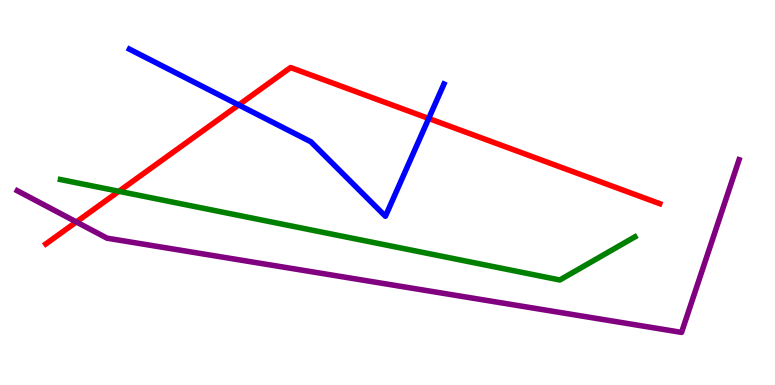[{'lines': ['blue', 'red'], 'intersections': [{'x': 3.08, 'y': 7.27}, {'x': 5.53, 'y': 6.92}]}, {'lines': ['green', 'red'], 'intersections': [{'x': 1.53, 'y': 5.03}]}, {'lines': ['purple', 'red'], 'intersections': [{'x': 0.985, 'y': 4.24}]}, {'lines': ['blue', 'green'], 'intersections': []}, {'lines': ['blue', 'purple'], 'intersections': []}, {'lines': ['green', 'purple'], 'intersections': []}]